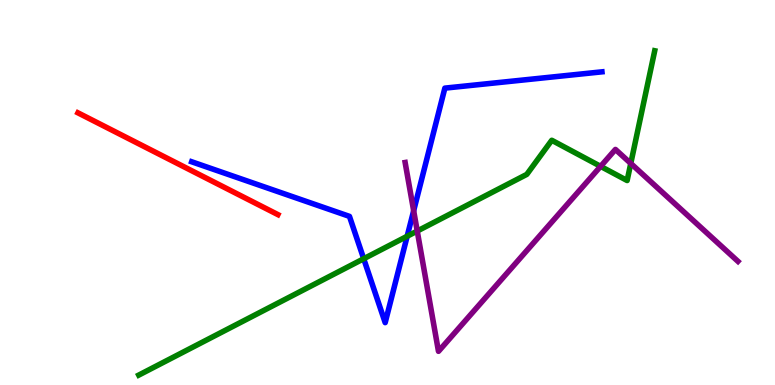[{'lines': ['blue', 'red'], 'intersections': []}, {'lines': ['green', 'red'], 'intersections': []}, {'lines': ['purple', 'red'], 'intersections': []}, {'lines': ['blue', 'green'], 'intersections': [{'x': 4.69, 'y': 3.28}, {'x': 5.25, 'y': 3.86}]}, {'lines': ['blue', 'purple'], 'intersections': [{'x': 5.34, 'y': 4.53}]}, {'lines': ['green', 'purple'], 'intersections': [{'x': 5.38, 'y': 4.0}, {'x': 7.75, 'y': 5.68}, {'x': 8.14, 'y': 5.75}]}]